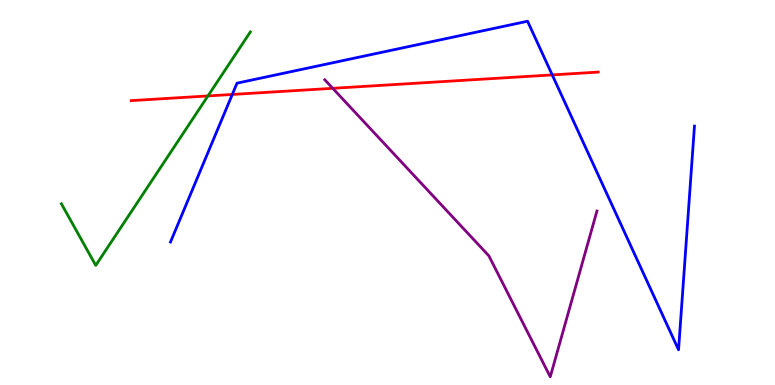[{'lines': ['blue', 'red'], 'intersections': [{'x': 3.0, 'y': 7.55}, {'x': 7.13, 'y': 8.05}]}, {'lines': ['green', 'red'], 'intersections': [{'x': 2.68, 'y': 7.51}]}, {'lines': ['purple', 'red'], 'intersections': [{'x': 4.29, 'y': 7.71}]}, {'lines': ['blue', 'green'], 'intersections': []}, {'lines': ['blue', 'purple'], 'intersections': []}, {'lines': ['green', 'purple'], 'intersections': []}]